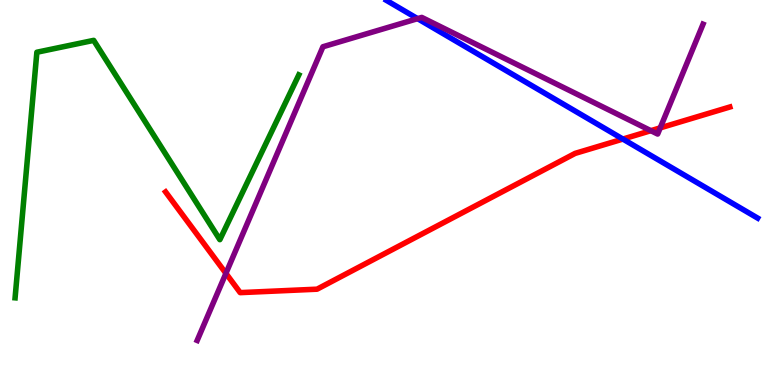[{'lines': ['blue', 'red'], 'intersections': [{'x': 8.04, 'y': 6.39}]}, {'lines': ['green', 'red'], 'intersections': []}, {'lines': ['purple', 'red'], 'intersections': [{'x': 2.92, 'y': 2.9}, {'x': 8.4, 'y': 6.61}, {'x': 8.52, 'y': 6.68}]}, {'lines': ['blue', 'green'], 'intersections': []}, {'lines': ['blue', 'purple'], 'intersections': [{'x': 5.39, 'y': 9.52}]}, {'lines': ['green', 'purple'], 'intersections': []}]